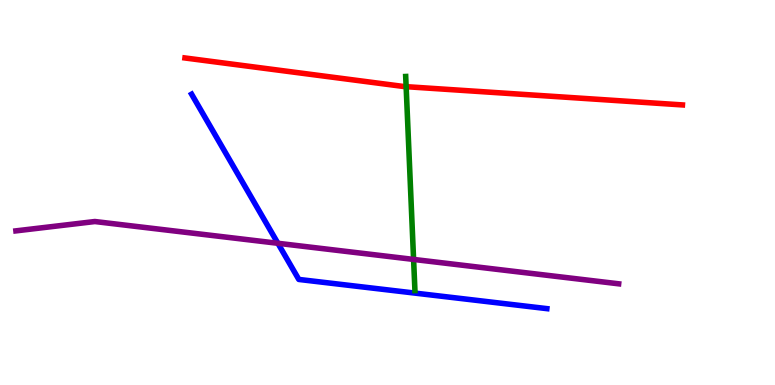[{'lines': ['blue', 'red'], 'intersections': []}, {'lines': ['green', 'red'], 'intersections': [{'x': 5.24, 'y': 7.75}]}, {'lines': ['purple', 'red'], 'intersections': []}, {'lines': ['blue', 'green'], 'intersections': []}, {'lines': ['blue', 'purple'], 'intersections': [{'x': 3.59, 'y': 3.68}]}, {'lines': ['green', 'purple'], 'intersections': [{'x': 5.34, 'y': 3.26}]}]